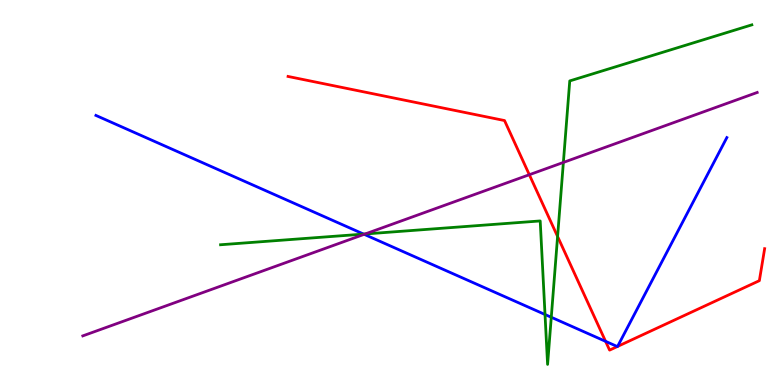[{'lines': ['blue', 'red'], 'intersections': [{'x': 7.81, 'y': 1.13}, {'x': 7.97, 'y': 0.999}, {'x': 7.97, 'y': 1.0}]}, {'lines': ['green', 'red'], 'intersections': [{'x': 7.19, 'y': 3.86}]}, {'lines': ['purple', 'red'], 'intersections': [{'x': 6.83, 'y': 5.46}]}, {'lines': ['blue', 'green'], 'intersections': [{'x': 4.69, 'y': 3.92}, {'x': 7.03, 'y': 1.83}, {'x': 7.11, 'y': 1.76}]}, {'lines': ['blue', 'purple'], 'intersections': [{'x': 4.7, 'y': 3.91}]}, {'lines': ['green', 'purple'], 'intersections': [{'x': 4.71, 'y': 3.92}, {'x': 7.27, 'y': 5.78}]}]